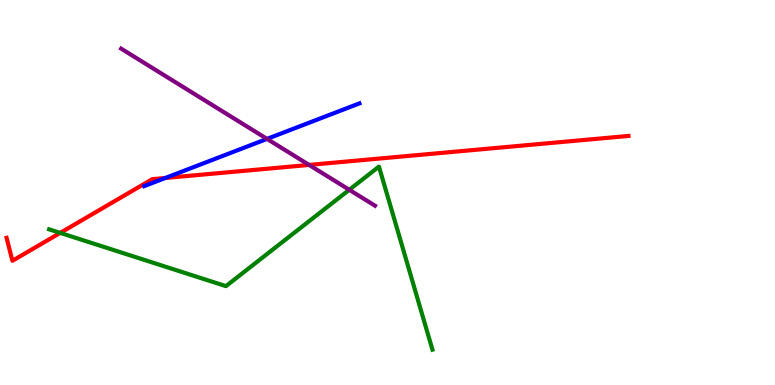[{'lines': ['blue', 'red'], 'intersections': [{'x': 2.13, 'y': 5.38}]}, {'lines': ['green', 'red'], 'intersections': [{'x': 0.777, 'y': 3.95}]}, {'lines': ['purple', 'red'], 'intersections': [{'x': 3.99, 'y': 5.72}]}, {'lines': ['blue', 'green'], 'intersections': []}, {'lines': ['blue', 'purple'], 'intersections': [{'x': 3.45, 'y': 6.39}]}, {'lines': ['green', 'purple'], 'intersections': [{'x': 4.51, 'y': 5.07}]}]